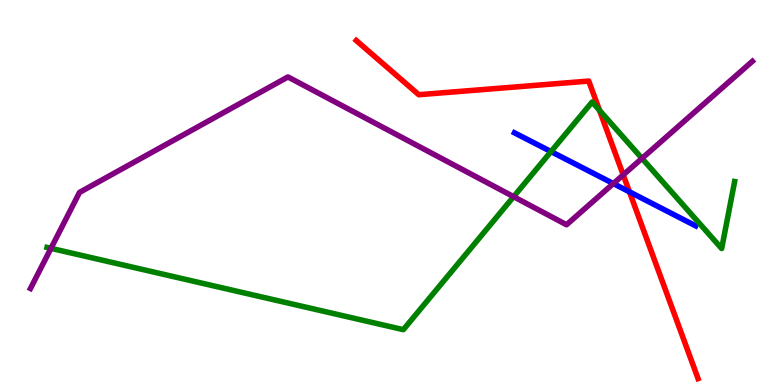[{'lines': ['blue', 'red'], 'intersections': [{'x': 8.12, 'y': 5.02}]}, {'lines': ['green', 'red'], 'intersections': [{'x': 7.74, 'y': 7.13}]}, {'lines': ['purple', 'red'], 'intersections': [{'x': 8.04, 'y': 5.46}]}, {'lines': ['blue', 'green'], 'intersections': [{'x': 7.11, 'y': 6.06}]}, {'lines': ['blue', 'purple'], 'intersections': [{'x': 7.91, 'y': 5.23}]}, {'lines': ['green', 'purple'], 'intersections': [{'x': 0.658, 'y': 3.55}, {'x': 6.63, 'y': 4.89}, {'x': 8.28, 'y': 5.89}]}]